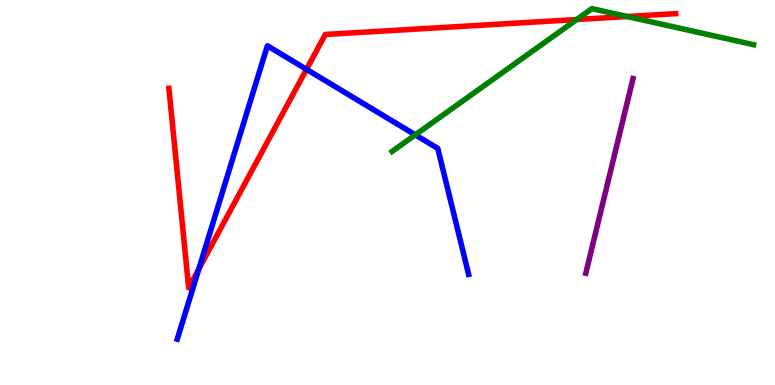[{'lines': ['blue', 'red'], 'intersections': [{'x': 2.57, 'y': 3.01}, {'x': 3.95, 'y': 8.2}]}, {'lines': ['green', 'red'], 'intersections': [{'x': 7.44, 'y': 9.49}, {'x': 8.09, 'y': 9.57}]}, {'lines': ['purple', 'red'], 'intersections': []}, {'lines': ['blue', 'green'], 'intersections': [{'x': 5.36, 'y': 6.5}]}, {'lines': ['blue', 'purple'], 'intersections': []}, {'lines': ['green', 'purple'], 'intersections': []}]